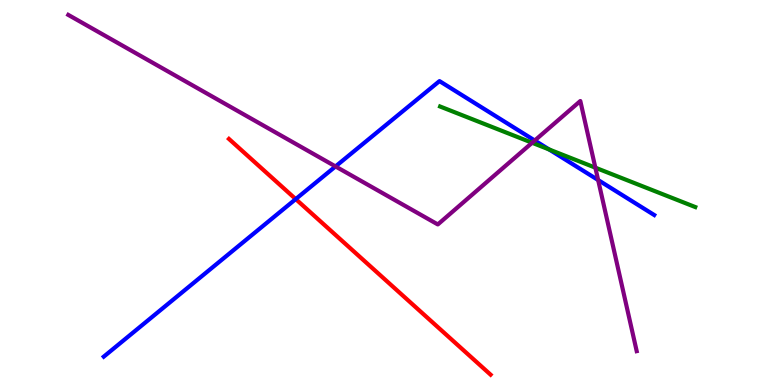[{'lines': ['blue', 'red'], 'intersections': [{'x': 3.82, 'y': 4.83}]}, {'lines': ['green', 'red'], 'intersections': []}, {'lines': ['purple', 'red'], 'intersections': []}, {'lines': ['blue', 'green'], 'intersections': [{'x': 7.09, 'y': 6.12}]}, {'lines': ['blue', 'purple'], 'intersections': [{'x': 4.33, 'y': 5.68}, {'x': 6.9, 'y': 6.35}, {'x': 7.72, 'y': 5.32}]}, {'lines': ['green', 'purple'], 'intersections': [{'x': 6.87, 'y': 6.29}, {'x': 7.68, 'y': 5.64}]}]